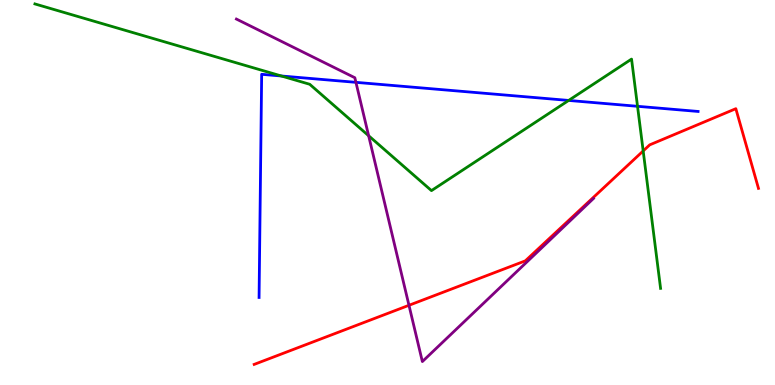[{'lines': ['blue', 'red'], 'intersections': []}, {'lines': ['green', 'red'], 'intersections': [{'x': 8.3, 'y': 6.08}]}, {'lines': ['purple', 'red'], 'intersections': [{'x': 5.28, 'y': 2.07}]}, {'lines': ['blue', 'green'], 'intersections': [{'x': 3.63, 'y': 8.03}, {'x': 7.34, 'y': 7.39}, {'x': 8.23, 'y': 7.24}]}, {'lines': ['blue', 'purple'], 'intersections': [{'x': 4.59, 'y': 7.86}]}, {'lines': ['green', 'purple'], 'intersections': [{'x': 4.76, 'y': 6.47}]}]